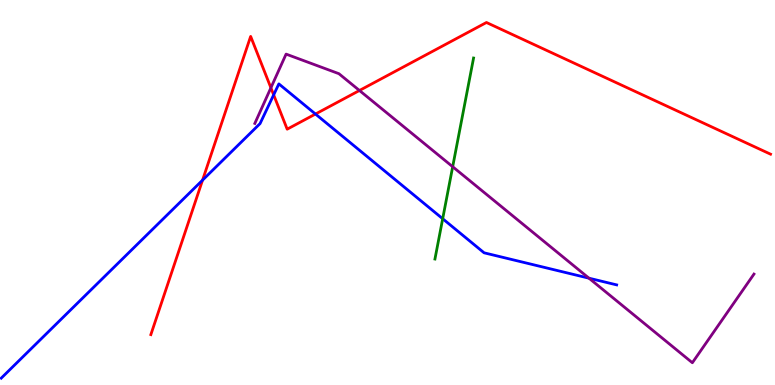[{'lines': ['blue', 'red'], 'intersections': [{'x': 2.61, 'y': 5.32}, {'x': 3.53, 'y': 7.54}, {'x': 4.07, 'y': 7.04}]}, {'lines': ['green', 'red'], 'intersections': []}, {'lines': ['purple', 'red'], 'intersections': [{'x': 3.5, 'y': 7.72}, {'x': 4.64, 'y': 7.65}]}, {'lines': ['blue', 'green'], 'intersections': [{'x': 5.71, 'y': 4.32}]}, {'lines': ['blue', 'purple'], 'intersections': [{'x': 7.6, 'y': 2.77}]}, {'lines': ['green', 'purple'], 'intersections': [{'x': 5.84, 'y': 5.67}]}]